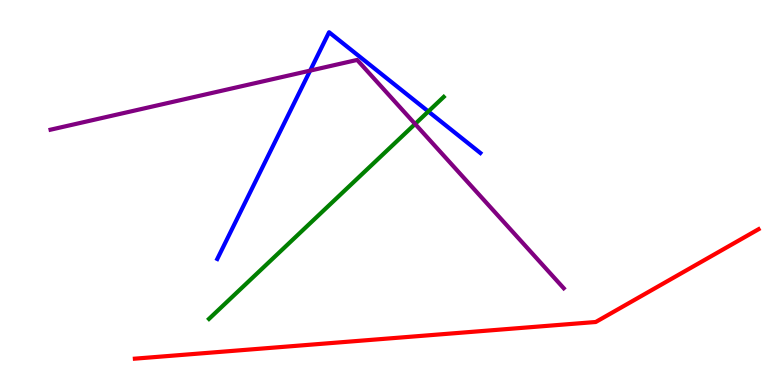[{'lines': ['blue', 'red'], 'intersections': []}, {'lines': ['green', 'red'], 'intersections': []}, {'lines': ['purple', 'red'], 'intersections': []}, {'lines': ['blue', 'green'], 'intersections': [{'x': 5.53, 'y': 7.1}]}, {'lines': ['blue', 'purple'], 'intersections': [{'x': 4.0, 'y': 8.17}]}, {'lines': ['green', 'purple'], 'intersections': [{'x': 5.36, 'y': 6.78}]}]